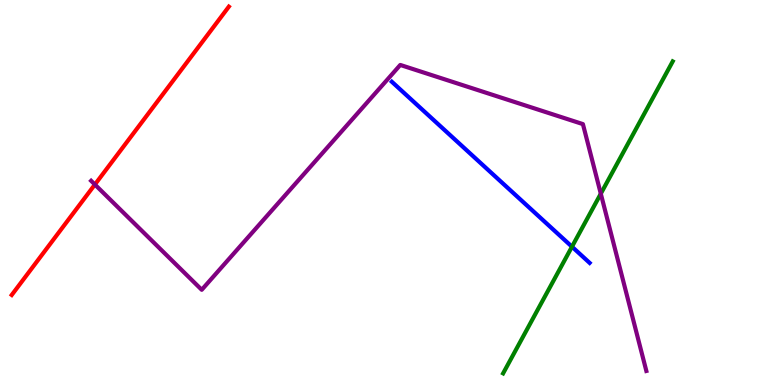[{'lines': ['blue', 'red'], 'intersections': []}, {'lines': ['green', 'red'], 'intersections': []}, {'lines': ['purple', 'red'], 'intersections': [{'x': 1.22, 'y': 5.21}]}, {'lines': ['blue', 'green'], 'intersections': [{'x': 7.38, 'y': 3.59}]}, {'lines': ['blue', 'purple'], 'intersections': []}, {'lines': ['green', 'purple'], 'intersections': [{'x': 7.75, 'y': 4.97}]}]